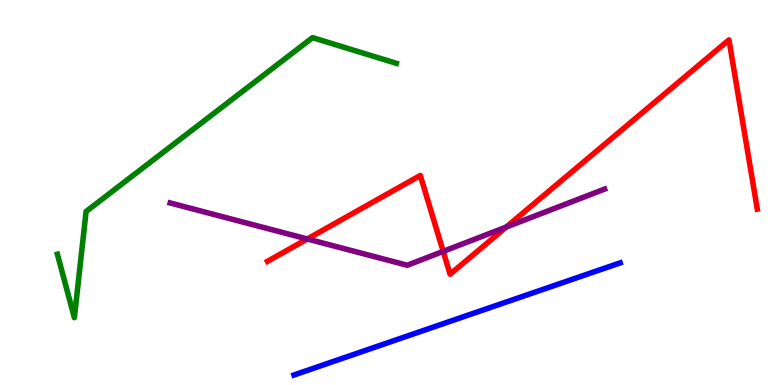[{'lines': ['blue', 'red'], 'intersections': []}, {'lines': ['green', 'red'], 'intersections': []}, {'lines': ['purple', 'red'], 'intersections': [{'x': 3.96, 'y': 3.79}, {'x': 5.72, 'y': 3.47}, {'x': 6.53, 'y': 4.1}]}, {'lines': ['blue', 'green'], 'intersections': []}, {'lines': ['blue', 'purple'], 'intersections': []}, {'lines': ['green', 'purple'], 'intersections': []}]